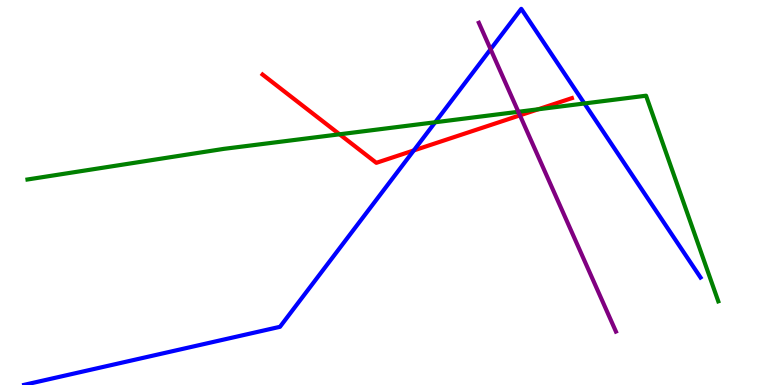[{'lines': ['blue', 'red'], 'intersections': [{'x': 5.34, 'y': 6.09}]}, {'lines': ['green', 'red'], 'intersections': [{'x': 4.38, 'y': 6.51}, {'x': 6.94, 'y': 7.16}]}, {'lines': ['purple', 'red'], 'intersections': [{'x': 6.71, 'y': 7.0}]}, {'lines': ['blue', 'green'], 'intersections': [{'x': 5.62, 'y': 6.82}, {'x': 7.54, 'y': 7.31}]}, {'lines': ['blue', 'purple'], 'intersections': [{'x': 6.33, 'y': 8.72}]}, {'lines': ['green', 'purple'], 'intersections': [{'x': 6.69, 'y': 7.1}]}]